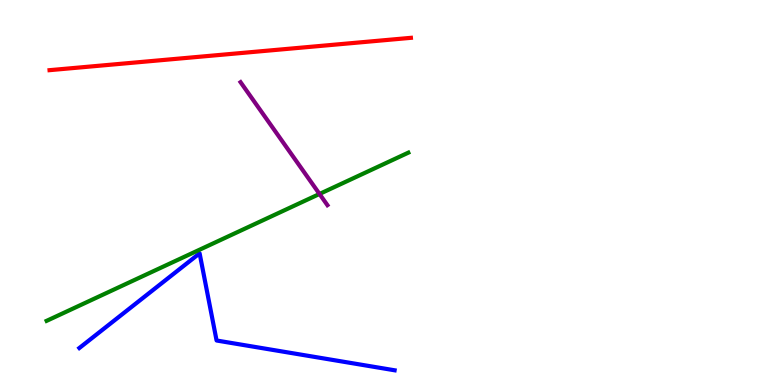[{'lines': ['blue', 'red'], 'intersections': []}, {'lines': ['green', 'red'], 'intersections': []}, {'lines': ['purple', 'red'], 'intersections': []}, {'lines': ['blue', 'green'], 'intersections': []}, {'lines': ['blue', 'purple'], 'intersections': []}, {'lines': ['green', 'purple'], 'intersections': [{'x': 4.12, 'y': 4.96}]}]